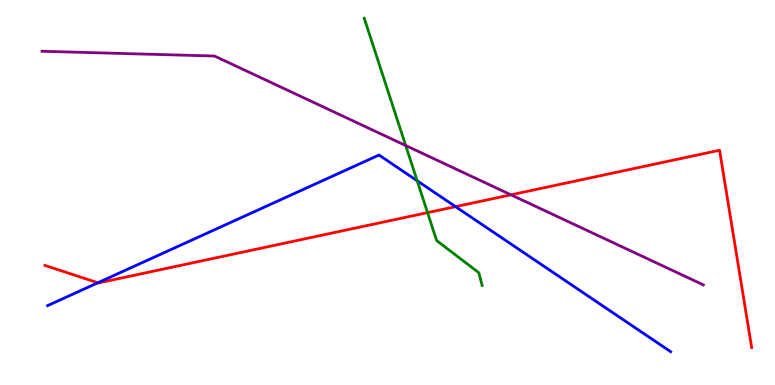[{'lines': ['blue', 'red'], 'intersections': [{'x': 1.26, 'y': 2.66}, {'x': 5.88, 'y': 4.63}]}, {'lines': ['green', 'red'], 'intersections': [{'x': 5.52, 'y': 4.48}]}, {'lines': ['purple', 'red'], 'intersections': [{'x': 6.59, 'y': 4.94}]}, {'lines': ['blue', 'green'], 'intersections': [{'x': 5.38, 'y': 5.3}]}, {'lines': ['blue', 'purple'], 'intersections': []}, {'lines': ['green', 'purple'], 'intersections': [{'x': 5.23, 'y': 6.22}]}]